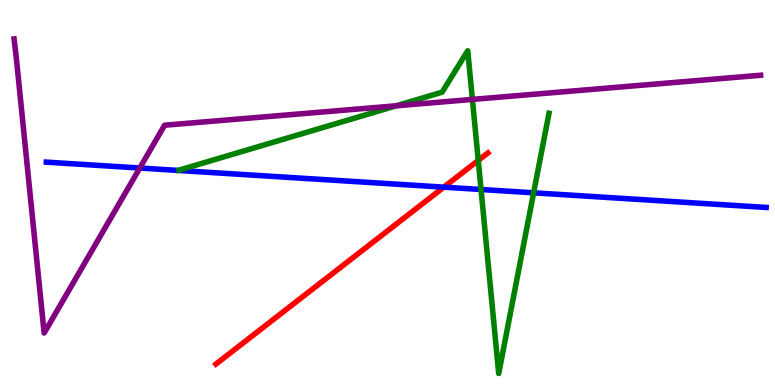[{'lines': ['blue', 'red'], 'intersections': [{'x': 5.73, 'y': 5.14}]}, {'lines': ['green', 'red'], 'intersections': [{'x': 6.17, 'y': 5.83}]}, {'lines': ['purple', 'red'], 'intersections': []}, {'lines': ['blue', 'green'], 'intersections': [{'x': 6.21, 'y': 5.08}, {'x': 6.89, 'y': 4.99}]}, {'lines': ['blue', 'purple'], 'intersections': [{'x': 1.8, 'y': 5.64}]}, {'lines': ['green', 'purple'], 'intersections': [{'x': 5.11, 'y': 7.25}, {'x': 6.1, 'y': 7.42}]}]